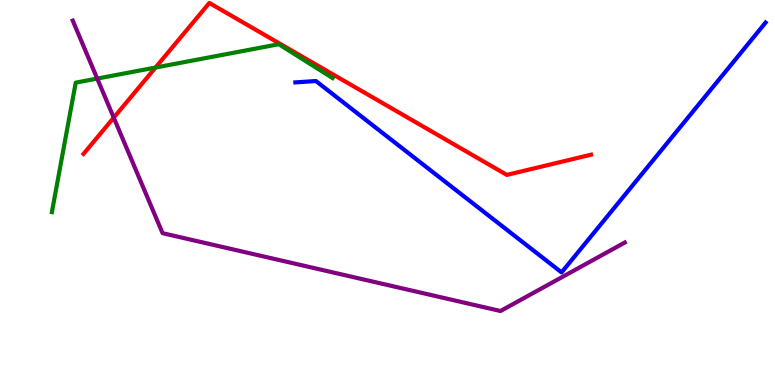[{'lines': ['blue', 'red'], 'intersections': []}, {'lines': ['green', 'red'], 'intersections': [{'x': 2.01, 'y': 8.25}]}, {'lines': ['purple', 'red'], 'intersections': [{'x': 1.47, 'y': 6.94}]}, {'lines': ['blue', 'green'], 'intersections': []}, {'lines': ['blue', 'purple'], 'intersections': []}, {'lines': ['green', 'purple'], 'intersections': [{'x': 1.25, 'y': 7.96}]}]